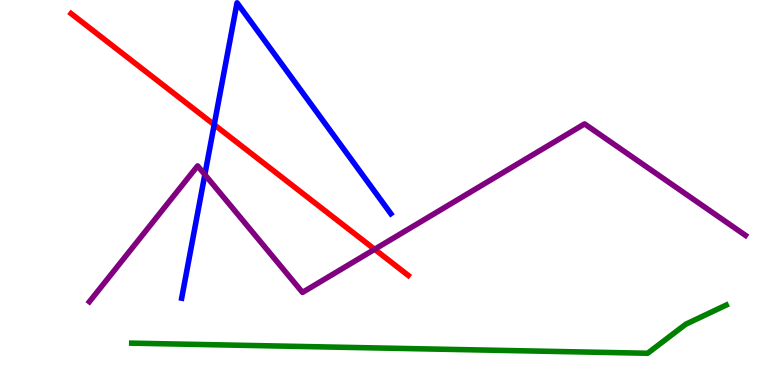[{'lines': ['blue', 'red'], 'intersections': [{'x': 2.76, 'y': 6.76}]}, {'lines': ['green', 'red'], 'intersections': []}, {'lines': ['purple', 'red'], 'intersections': [{'x': 4.83, 'y': 3.52}]}, {'lines': ['blue', 'green'], 'intersections': []}, {'lines': ['blue', 'purple'], 'intersections': [{'x': 2.64, 'y': 5.46}]}, {'lines': ['green', 'purple'], 'intersections': []}]